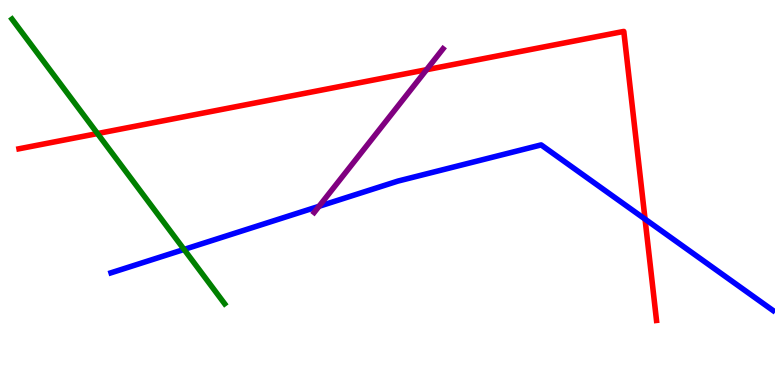[{'lines': ['blue', 'red'], 'intersections': [{'x': 8.32, 'y': 4.31}]}, {'lines': ['green', 'red'], 'intersections': [{'x': 1.26, 'y': 6.53}]}, {'lines': ['purple', 'red'], 'intersections': [{'x': 5.5, 'y': 8.19}]}, {'lines': ['blue', 'green'], 'intersections': [{'x': 2.38, 'y': 3.52}]}, {'lines': ['blue', 'purple'], 'intersections': [{'x': 4.12, 'y': 4.64}]}, {'lines': ['green', 'purple'], 'intersections': []}]